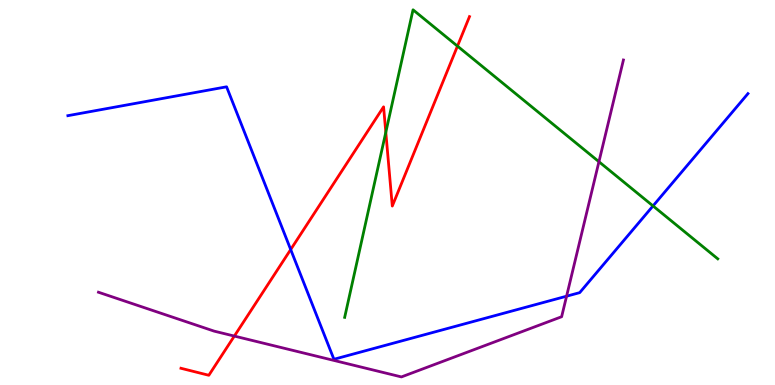[{'lines': ['blue', 'red'], 'intersections': [{'x': 3.75, 'y': 3.52}]}, {'lines': ['green', 'red'], 'intersections': [{'x': 4.98, 'y': 6.56}, {'x': 5.9, 'y': 8.8}]}, {'lines': ['purple', 'red'], 'intersections': [{'x': 3.02, 'y': 1.27}]}, {'lines': ['blue', 'green'], 'intersections': [{'x': 8.43, 'y': 4.65}]}, {'lines': ['blue', 'purple'], 'intersections': [{'x': 7.31, 'y': 2.31}]}, {'lines': ['green', 'purple'], 'intersections': [{'x': 7.73, 'y': 5.8}]}]